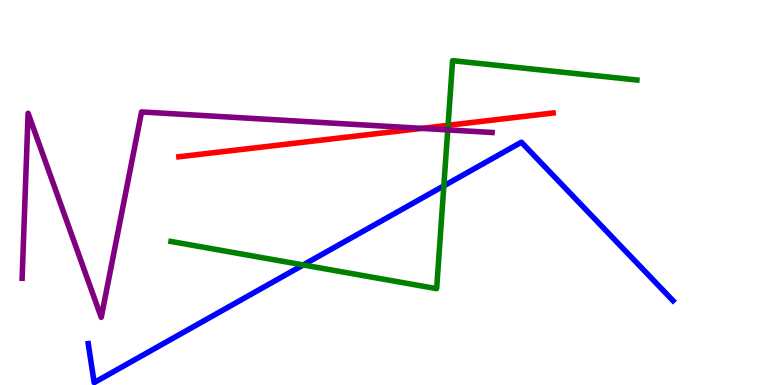[{'lines': ['blue', 'red'], 'intersections': []}, {'lines': ['green', 'red'], 'intersections': [{'x': 5.78, 'y': 6.75}]}, {'lines': ['purple', 'red'], 'intersections': [{'x': 5.44, 'y': 6.67}]}, {'lines': ['blue', 'green'], 'intersections': [{'x': 3.91, 'y': 3.12}, {'x': 5.73, 'y': 5.17}]}, {'lines': ['blue', 'purple'], 'intersections': []}, {'lines': ['green', 'purple'], 'intersections': [{'x': 5.78, 'y': 6.63}]}]